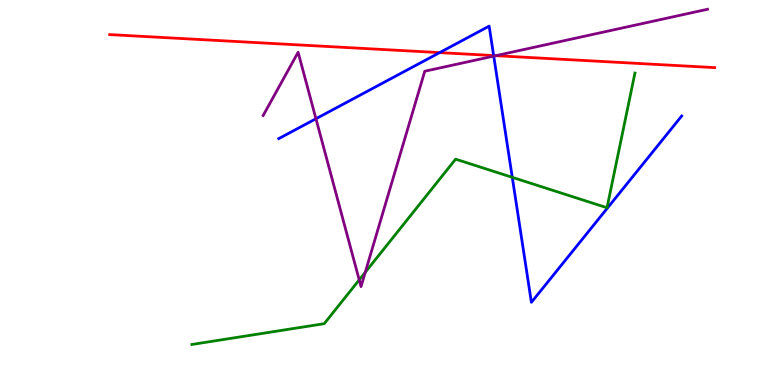[{'lines': ['blue', 'red'], 'intersections': [{'x': 5.67, 'y': 8.63}, {'x': 6.37, 'y': 8.56}]}, {'lines': ['green', 'red'], 'intersections': []}, {'lines': ['purple', 'red'], 'intersections': [{'x': 6.4, 'y': 8.55}]}, {'lines': ['blue', 'green'], 'intersections': [{'x': 6.61, 'y': 5.39}]}, {'lines': ['blue', 'purple'], 'intersections': [{'x': 4.08, 'y': 6.92}, {'x': 6.37, 'y': 8.54}]}, {'lines': ['green', 'purple'], 'intersections': [{'x': 4.63, 'y': 2.73}, {'x': 4.71, 'y': 2.93}]}]